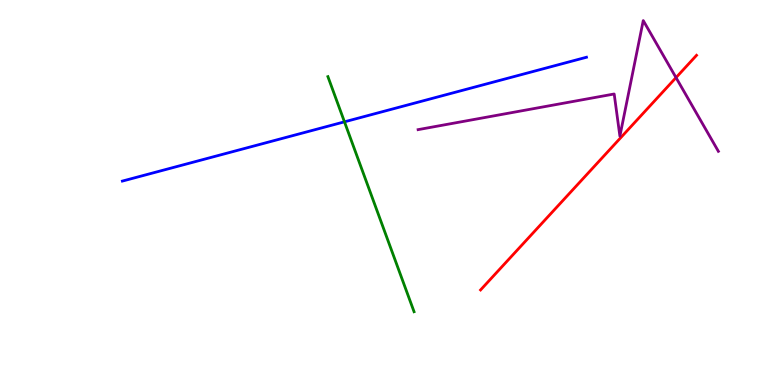[{'lines': ['blue', 'red'], 'intersections': []}, {'lines': ['green', 'red'], 'intersections': []}, {'lines': ['purple', 'red'], 'intersections': [{'x': 8.72, 'y': 7.98}]}, {'lines': ['blue', 'green'], 'intersections': [{'x': 4.44, 'y': 6.84}]}, {'lines': ['blue', 'purple'], 'intersections': []}, {'lines': ['green', 'purple'], 'intersections': []}]